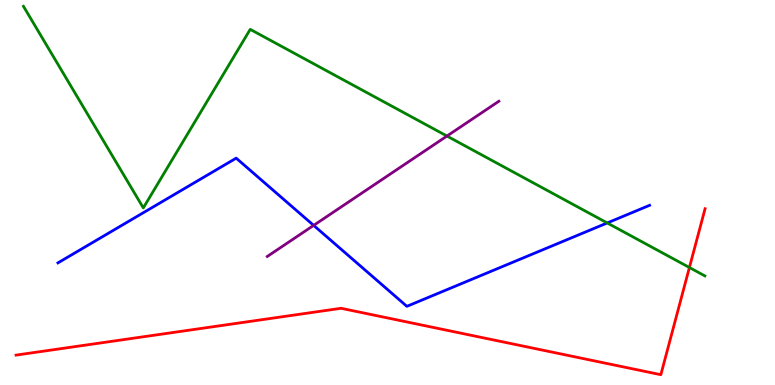[{'lines': ['blue', 'red'], 'intersections': []}, {'lines': ['green', 'red'], 'intersections': [{'x': 8.9, 'y': 3.05}]}, {'lines': ['purple', 'red'], 'intersections': []}, {'lines': ['blue', 'green'], 'intersections': [{'x': 7.84, 'y': 4.21}]}, {'lines': ['blue', 'purple'], 'intersections': [{'x': 4.05, 'y': 4.15}]}, {'lines': ['green', 'purple'], 'intersections': [{'x': 5.77, 'y': 6.47}]}]